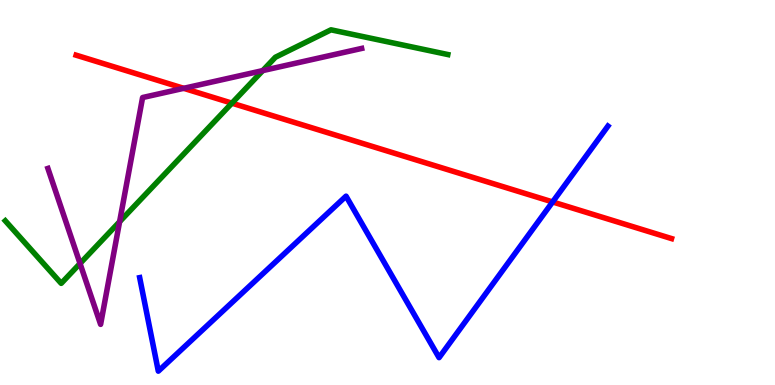[{'lines': ['blue', 'red'], 'intersections': [{'x': 7.13, 'y': 4.75}]}, {'lines': ['green', 'red'], 'intersections': [{'x': 2.99, 'y': 7.32}]}, {'lines': ['purple', 'red'], 'intersections': [{'x': 2.37, 'y': 7.71}]}, {'lines': ['blue', 'green'], 'intersections': []}, {'lines': ['blue', 'purple'], 'intersections': []}, {'lines': ['green', 'purple'], 'intersections': [{'x': 1.03, 'y': 3.16}, {'x': 1.54, 'y': 4.24}, {'x': 3.39, 'y': 8.17}]}]